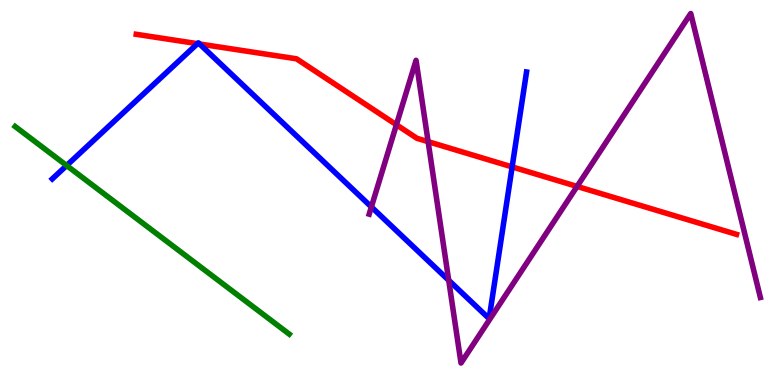[{'lines': ['blue', 'red'], 'intersections': [{'x': 2.55, 'y': 8.87}, {'x': 2.58, 'y': 8.86}, {'x': 6.61, 'y': 5.66}]}, {'lines': ['green', 'red'], 'intersections': []}, {'lines': ['purple', 'red'], 'intersections': [{'x': 5.12, 'y': 6.76}, {'x': 5.52, 'y': 6.32}, {'x': 7.45, 'y': 5.16}]}, {'lines': ['blue', 'green'], 'intersections': [{'x': 0.86, 'y': 5.7}]}, {'lines': ['blue', 'purple'], 'intersections': [{'x': 4.79, 'y': 4.63}, {'x': 5.79, 'y': 2.72}]}, {'lines': ['green', 'purple'], 'intersections': []}]